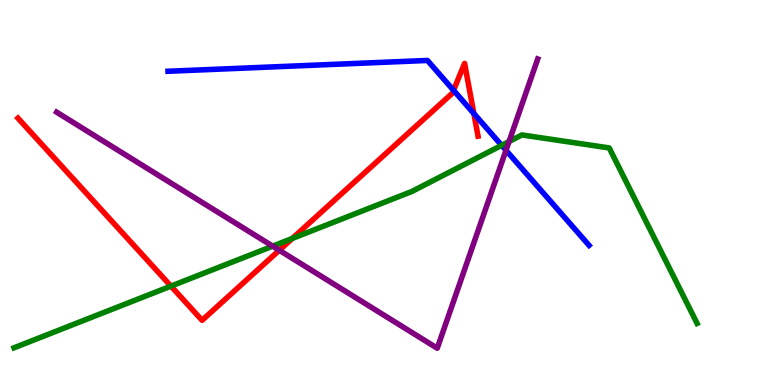[{'lines': ['blue', 'red'], 'intersections': [{'x': 5.85, 'y': 7.65}, {'x': 6.11, 'y': 7.05}]}, {'lines': ['green', 'red'], 'intersections': [{'x': 2.21, 'y': 2.57}, {'x': 3.77, 'y': 3.81}]}, {'lines': ['purple', 'red'], 'intersections': [{'x': 3.6, 'y': 3.5}]}, {'lines': ['blue', 'green'], 'intersections': [{'x': 6.47, 'y': 6.23}]}, {'lines': ['blue', 'purple'], 'intersections': [{'x': 6.53, 'y': 6.1}]}, {'lines': ['green', 'purple'], 'intersections': [{'x': 3.52, 'y': 3.61}, {'x': 6.57, 'y': 6.32}]}]